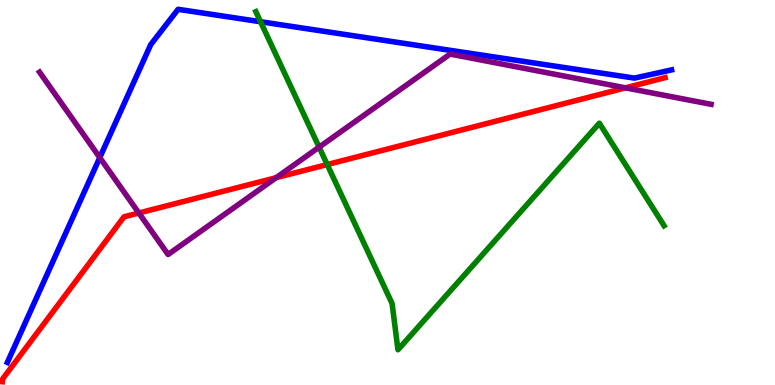[{'lines': ['blue', 'red'], 'intersections': []}, {'lines': ['green', 'red'], 'intersections': [{'x': 4.22, 'y': 5.73}]}, {'lines': ['purple', 'red'], 'intersections': [{'x': 1.79, 'y': 4.47}, {'x': 3.56, 'y': 5.38}, {'x': 8.07, 'y': 7.72}]}, {'lines': ['blue', 'green'], 'intersections': [{'x': 3.36, 'y': 9.44}]}, {'lines': ['blue', 'purple'], 'intersections': [{'x': 1.29, 'y': 5.91}]}, {'lines': ['green', 'purple'], 'intersections': [{'x': 4.12, 'y': 6.18}]}]